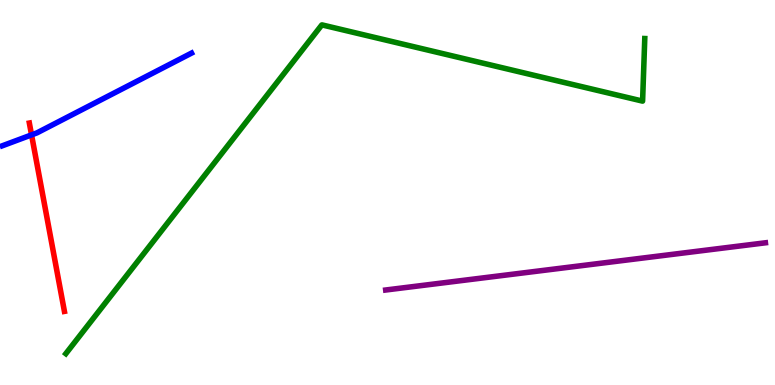[{'lines': ['blue', 'red'], 'intersections': [{'x': 0.407, 'y': 6.5}]}, {'lines': ['green', 'red'], 'intersections': []}, {'lines': ['purple', 'red'], 'intersections': []}, {'lines': ['blue', 'green'], 'intersections': []}, {'lines': ['blue', 'purple'], 'intersections': []}, {'lines': ['green', 'purple'], 'intersections': []}]